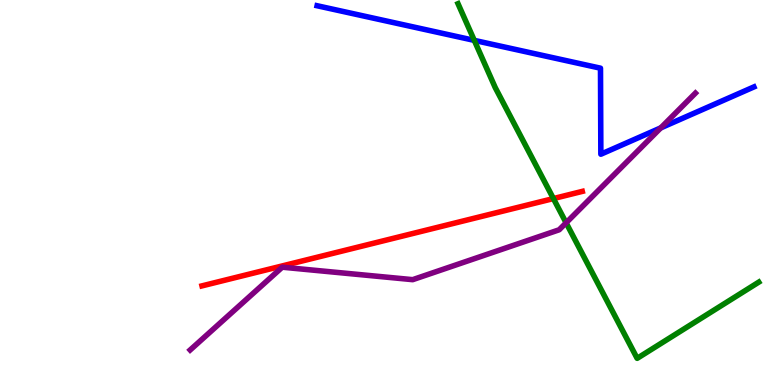[{'lines': ['blue', 'red'], 'intersections': []}, {'lines': ['green', 'red'], 'intersections': [{'x': 7.14, 'y': 4.84}]}, {'lines': ['purple', 'red'], 'intersections': []}, {'lines': ['blue', 'green'], 'intersections': [{'x': 6.12, 'y': 8.95}]}, {'lines': ['blue', 'purple'], 'intersections': [{'x': 8.53, 'y': 6.68}]}, {'lines': ['green', 'purple'], 'intersections': [{'x': 7.3, 'y': 4.21}]}]